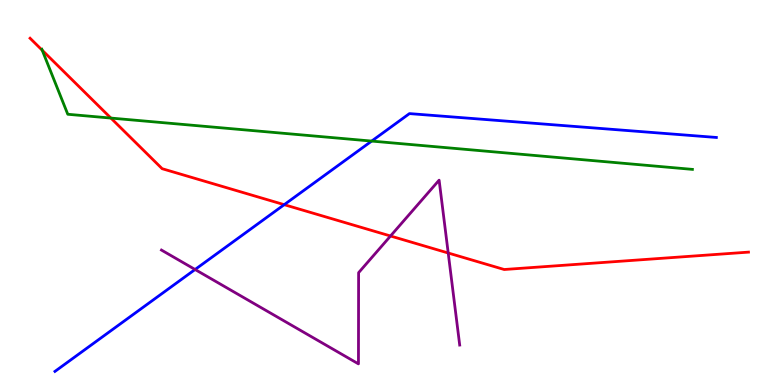[{'lines': ['blue', 'red'], 'intersections': [{'x': 3.67, 'y': 4.68}]}, {'lines': ['green', 'red'], 'intersections': [{'x': 0.545, 'y': 8.69}, {'x': 1.43, 'y': 6.93}]}, {'lines': ['purple', 'red'], 'intersections': [{'x': 5.04, 'y': 3.87}, {'x': 5.78, 'y': 3.43}]}, {'lines': ['blue', 'green'], 'intersections': [{'x': 4.8, 'y': 6.34}]}, {'lines': ['blue', 'purple'], 'intersections': [{'x': 2.52, 'y': 3.0}]}, {'lines': ['green', 'purple'], 'intersections': []}]